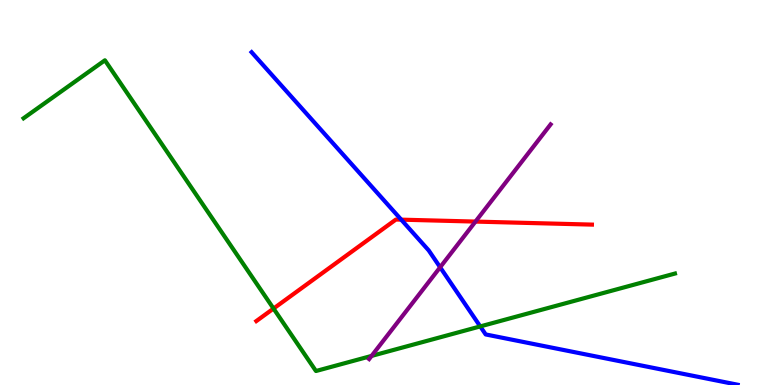[{'lines': ['blue', 'red'], 'intersections': [{'x': 5.18, 'y': 4.29}]}, {'lines': ['green', 'red'], 'intersections': [{'x': 3.53, 'y': 1.99}]}, {'lines': ['purple', 'red'], 'intersections': [{'x': 6.14, 'y': 4.24}]}, {'lines': ['blue', 'green'], 'intersections': [{'x': 6.2, 'y': 1.52}]}, {'lines': ['blue', 'purple'], 'intersections': [{'x': 5.68, 'y': 3.06}]}, {'lines': ['green', 'purple'], 'intersections': [{'x': 4.79, 'y': 0.755}]}]